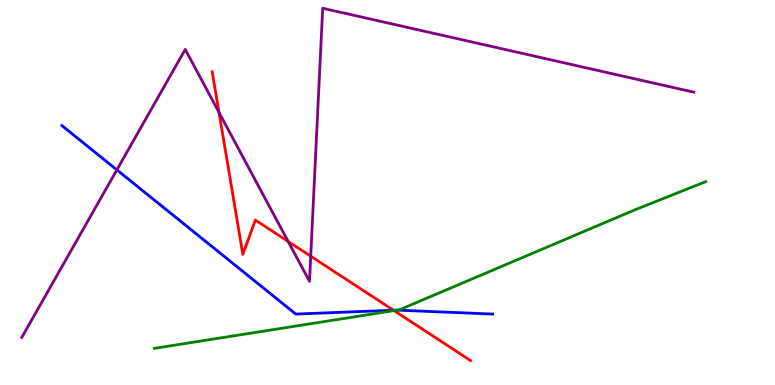[{'lines': ['blue', 'red'], 'intersections': [{'x': 5.08, 'y': 1.94}]}, {'lines': ['green', 'red'], 'intersections': [{'x': 5.08, 'y': 1.93}]}, {'lines': ['purple', 'red'], 'intersections': [{'x': 2.83, 'y': 7.08}, {'x': 3.72, 'y': 3.73}, {'x': 4.01, 'y': 3.35}]}, {'lines': ['blue', 'green'], 'intersections': [{'x': 5.12, 'y': 1.94}]}, {'lines': ['blue', 'purple'], 'intersections': [{'x': 1.51, 'y': 5.59}]}, {'lines': ['green', 'purple'], 'intersections': []}]